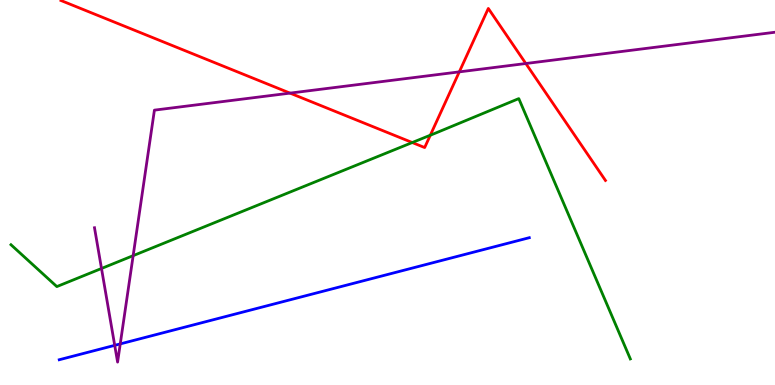[{'lines': ['blue', 'red'], 'intersections': []}, {'lines': ['green', 'red'], 'intersections': [{'x': 5.32, 'y': 6.3}, {'x': 5.55, 'y': 6.49}]}, {'lines': ['purple', 'red'], 'intersections': [{'x': 3.74, 'y': 7.58}, {'x': 5.93, 'y': 8.13}, {'x': 6.78, 'y': 8.35}]}, {'lines': ['blue', 'green'], 'intersections': []}, {'lines': ['blue', 'purple'], 'intersections': [{'x': 1.48, 'y': 1.03}, {'x': 1.55, 'y': 1.07}]}, {'lines': ['green', 'purple'], 'intersections': [{'x': 1.31, 'y': 3.03}, {'x': 1.72, 'y': 3.36}]}]